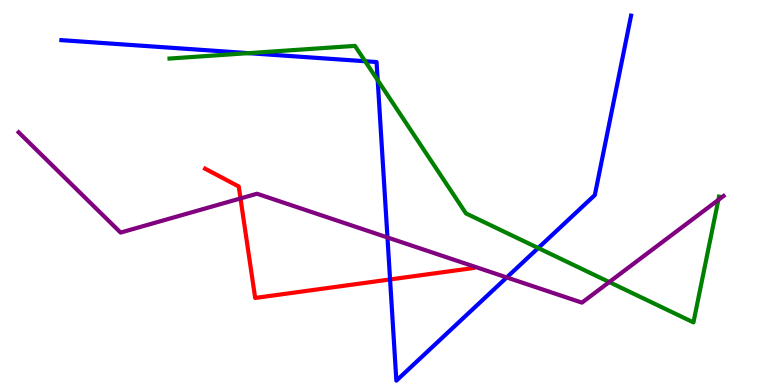[{'lines': ['blue', 'red'], 'intersections': [{'x': 5.03, 'y': 2.74}]}, {'lines': ['green', 'red'], 'intersections': []}, {'lines': ['purple', 'red'], 'intersections': [{'x': 3.1, 'y': 4.85}]}, {'lines': ['blue', 'green'], 'intersections': [{'x': 3.21, 'y': 8.62}, {'x': 4.71, 'y': 8.41}, {'x': 4.87, 'y': 7.92}, {'x': 6.94, 'y': 3.56}]}, {'lines': ['blue', 'purple'], 'intersections': [{'x': 5.0, 'y': 3.83}, {'x': 6.54, 'y': 2.79}]}, {'lines': ['green', 'purple'], 'intersections': [{'x': 7.86, 'y': 2.67}, {'x': 9.27, 'y': 4.81}]}]